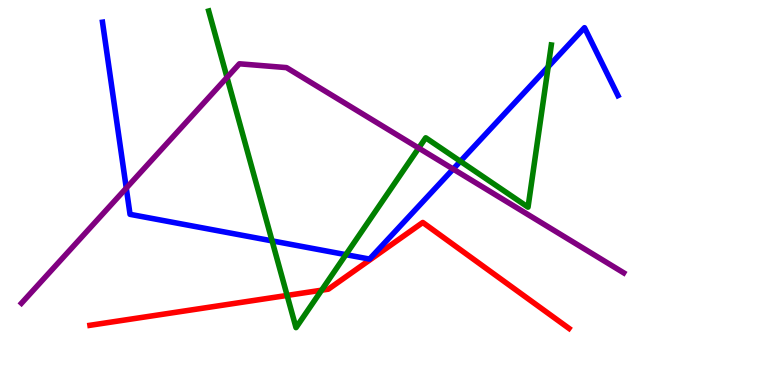[{'lines': ['blue', 'red'], 'intersections': []}, {'lines': ['green', 'red'], 'intersections': [{'x': 3.7, 'y': 2.33}, {'x': 4.15, 'y': 2.46}]}, {'lines': ['purple', 'red'], 'intersections': []}, {'lines': ['blue', 'green'], 'intersections': [{'x': 3.51, 'y': 3.74}, {'x': 4.46, 'y': 3.39}, {'x': 5.94, 'y': 5.81}, {'x': 7.07, 'y': 8.27}]}, {'lines': ['blue', 'purple'], 'intersections': [{'x': 1.63, 'y': 5.11}, {'x': 5.85, 'y': 5.61}]}, {'lines': ['green', 'purple'], 'intersections': [{'x': 2.93, 'y': 7.99}, {'x': 5.4, 'y': 6.15}]}]